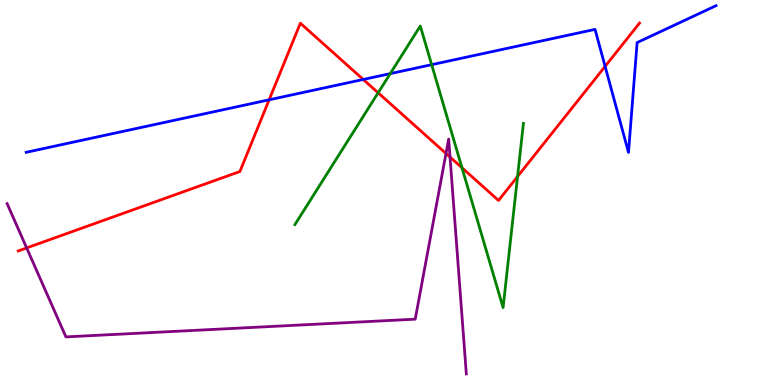[{'lines': ['blue', 'red'], 'intersections': [{'x': 3.47, 'y': 7.41}, {'x': 4.69, 'y': 7.94}, {'x': 7.81, 'y': 8.28}]}, {'lines': ['green', 'red'], 'intersections': [{'x': 4.88, 'y': 7.59}, {'x': 5.96, 'y': 5.64}, {'x': 6.68, 'y': 5.42}]}, {'lines': ['purple', 'red'], 'intersections': [{'x': 0.344, 'y': 3.56}, {'x': 5.75, 'y': 6.01}, {'x': 5.81, 'y': 5.92}]}, {'lines': ['blue', 'green'], 'intersections': [{'x': 5.04, 'y': 8.09}, {'x': 5.57, 'y': 8.32}]}, {'lines': ['blue', 'purple'], 'intersections': []}, {'lines': ['green', 'purple'], 'intersections': []}]